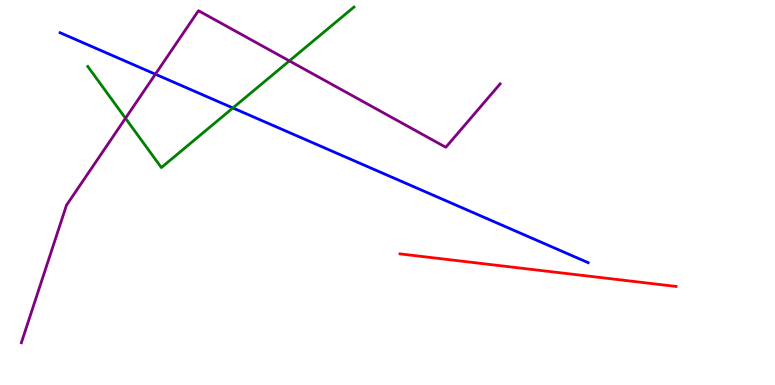[{'lines': ['blue', 'red'], 'intersections': []}, {'lines': ['green', 'red'], 'intersections': []}, {'lines': ['purple', 'red'], 'intersections': []}, {'lines': ['blue', 'green'], 'intersections': [{'x': 3.0, 'y': 7.2}]}, {'lines': ['blue', 'purple'], 'intersections': [{'x': 2.0, 'y': 8.07}]}, {'lines': ['green', 'purple'], 'intersections': [{'x': 1.62, 'y': 6.93}, {'x': 3.73, 'y': 8.42}]}]